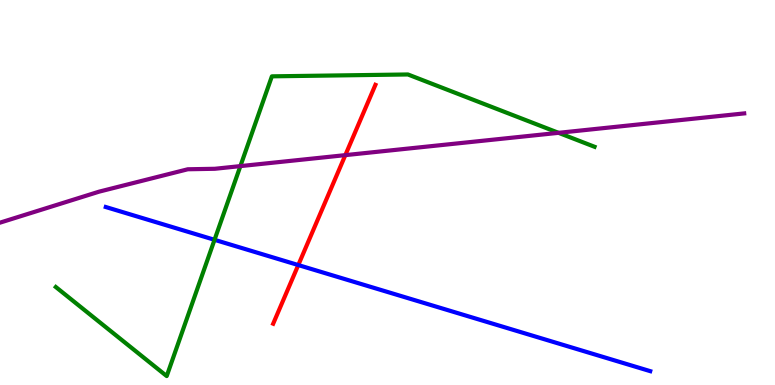[{'lines': ['blue', 'red'], 'intersections': [{'x': 3.85, 'y': 3.12}]}, {'lines': ['green', 'red'], 'intersections': []}, {'lines': ['purple', 'red'], 'intersections': [{'x': 4.46, 'y': 5.97}]}, {'lines': ['blue', 'green'], 'intersections': [{'x': 2.77, 'y': 3.77}]}, {'lines': ['blue', 'purple'], 'intersections': []}, {'lines': ['green', 'purple'], 'intersections': [{'x': 3.1, 'y': 5.69}, {'x': 7.21, 'y': 6.55}]}]